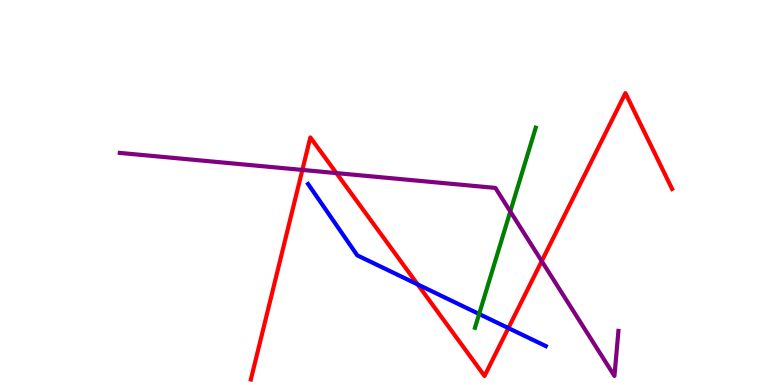[{'lines': ['blue', 'red'], 'intersections': [{'x': 5.39, 'y': 2.61}, {'x': 6.56, 'y': 1.48}]}, {'lines': ['green', 'red'], 'intersections': []}, {'lines': ['purple', 'red'], 'intersections': [{'x': 3.9, 'y': 5.59}, {'x': 4.34, 'y': 5.5}, {'x': 6.99, 'y': 3.22}]}, {'lines': ['blue', 'green'], 'intersections': [{'x': 6.18, 'y': 1.84}]}, {'lines': ['blue', 'purple'], 'intersections': []}, {'lines': ['green', 'purple'], 'intersections': [{'x': 6.58, 'y': 4.51}]}]